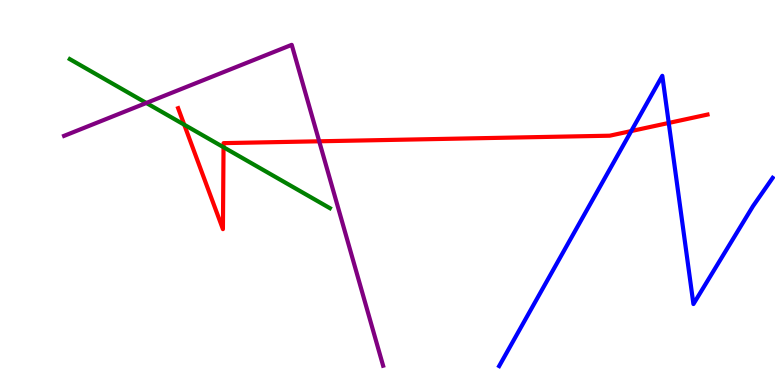[{'lines': ['blue', 'red'], 'intersections': [{'x': 8.15, 'y': 6.6}, {'x': 8.63, 'y': 6.81}]}, {'lines': ['green', 'red'], 'intersections': [{'x': 2.38, 'y': 6.76}, {'x': 2.88, 'y': 6.18}]}, {'lines': ['purple', 'red'], 'intersections': [{'x': 4.12, 'y': 6.33}]}, {'lines': ['blue', 'green'], 'intersections': []}, {'lines': ['blue', 'purple'], 'intersections': []}, {'lines': ['green', 'purple'], 'intersections': [{'x': 1.89, 'y': 7.33}]}]